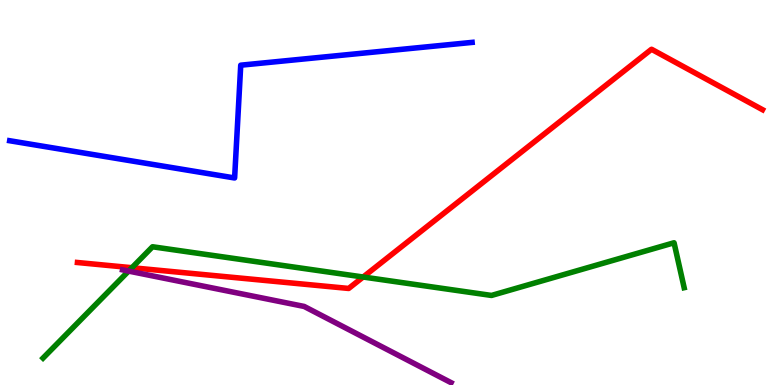[{'lines': ['blue', 'red'], 'intersections': []}, {'lines': ['green', 'red'], 'intersections': [{'x': 1.7, 'y': 3.05}, {'x': 4.69, 'y': 2.8}]}, {'lines': ['purple', 'red'], 'intersections': []}, {'lines': ['blue', 'green'], 'intersections': []}, {'lines': ['blue', 'purple'], 'intersections': []}, {'lines': ['green', 'purple'], 'intersections': [{'x': 1.66, 'y': 2.96}]}]